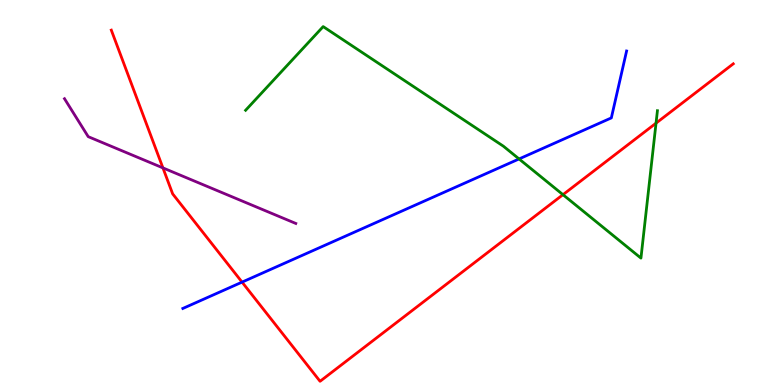[{'lines': ['blue', 'red'], 'intersections': [{'x': 3.12, 'y': 2.67}]}, {'lines': ['green', 'red'], 'intersections': [{'x': 7.26, 'y': 4.94}, {'x': 8.46, 'y': 6.8}]}, {'lines': ['purple', 'red'], 'intersections': [{'x': 2.1, 'y': 5.64}]}, {'lines': ['blue', 'green'], 'intersections': [{'x': 6.7, 'y': 5.87}]}, {'lines': ['blue', 'purple'], 'intersections': []}, {'lines': ['green', 'purple'], 'intersections': []}]